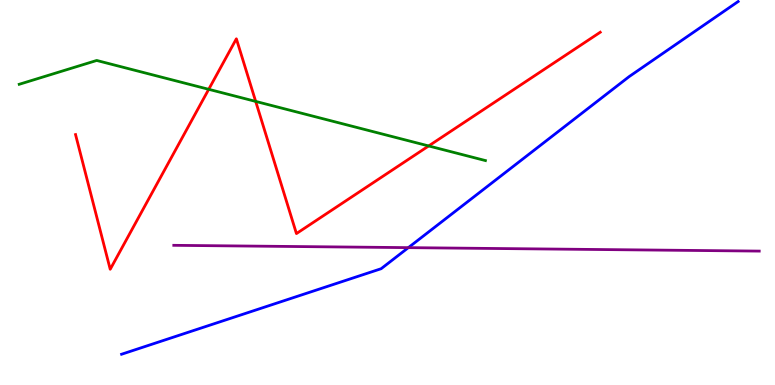[{'lines': ['blue', 'red'], 'intersections': []}, {'lines': ['green', 'red'], 'intersections': [{'x': 2.69, 'y': 7.68}, {'x': 3.3, 'y': 7.37}, {'x': 5.53, 'y': 6.21}]}, {'lines': ['purple', 'red'], 'intersections': []}, {'lines': ['blue', 'green'], 'intersections': []}, {'lines': ['blue', 'purple'], 'intersections': [{'x': 5.27, 'y': 3.57}]}, {'lines': ['green', 'purple'], 'intersections': []}]